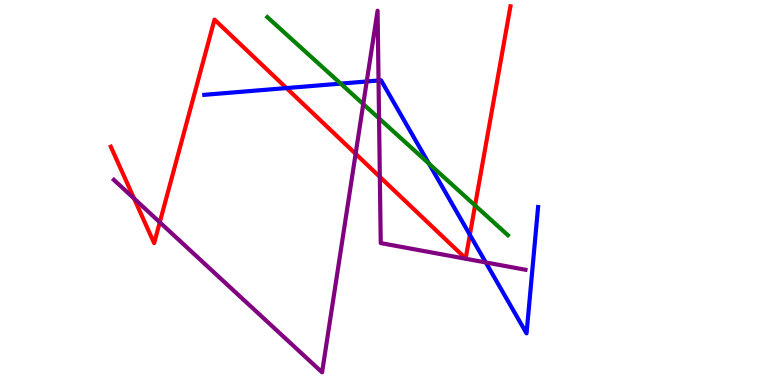[{'lines': ['blue', 'red'], 'intersections': [{'x': 3.7, 'y': 7.71}, {'x': 6.06, 'y': 3.9}]}, {'lines': ['green', 'red'], 'intersections': [{'x': 6.13, 'y': 4.66}]}, {'lines': ['purple', 'red'], 'intersections': [{'x': 1.73, 'y': 4.84}, {'x': 2.06, 'y': 4.23}, {'x': 4.59, 'y': 6.0}, {'x': 4.9, 'y': 5.41}]}, {'lines': ['blue', 'green'], 'intersections': [{'x': 4.4, 'y': 7.83}, {'x': 5.53, 'y': 5.75}]}, {'lines': ['blue', 'purple'], 'intersections': [{'x': 4.73, 'y': 7.88}, {'x': 4.88, 'y': 7.91}, {'x': 6.27, 'y': 3.18}]}, {'lines': ['green', 'purple'], 'intersections': [{'x': 4.69, 'y': 7.3}, {'x': 4.89, 'y': 6.92}]}]